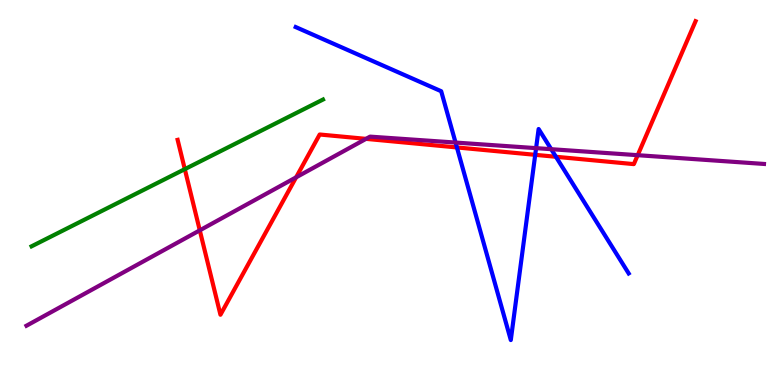[{'lines': ['blue', 'red'], 'intersections': [{'x': 5.9, 'y': 6.17}, {'x': 6.91, 'y': 5.98}, {'x': 7.17, 'y': 5.93}]}, {'lines': ['green', 'red'], 'intersections': [{'x': 2.38, 'y': 5.61}]}, {'lines': ['purple', 'red'], 'intersections': [{'x': 2.58, 'y': 4.02}, {'x': 3.82, 'y': 5.39}, {'x': 4.72, 'y': 6.39}, {'x': 8.23, 'y': 5.97}]}, {'lines': ['blue', 'green'], 'intersections': []}, {'lines': ['blue', 'purple'], 'intersections': [{'x': 5.88, 'y': 6.3}, {'x': 6.92, 'y': 6.15}, {'x': 7.11, 'y': 6.12}]}, {'lines': ['green', 'purple'], 'intersections': []}]